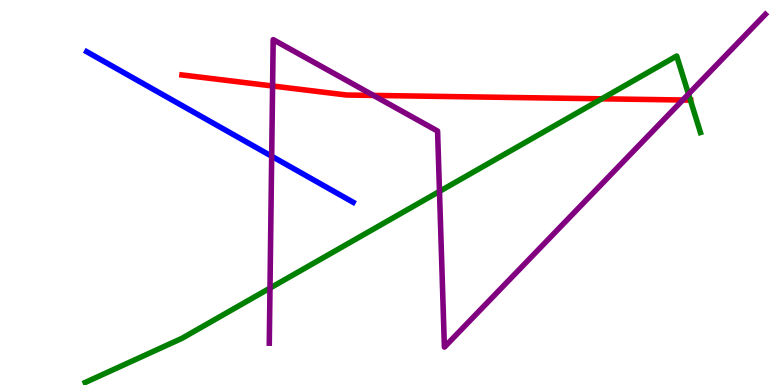[{'lines': ['blue', 'red'], 'intersections': []}, {'lines': ['green', 'red'], 'intersections': [{'x': 7.76, 'y': 7.43}, {'x': 8.91, 'y': 7.4}]}, {'lines': ['purple', 'red'], 'intersections': [{'x': 3.52, 'y': 7.77}, {'x': 4.82, 'y': 7.52}, {'x': 8.81, 'y': 7.4}]}, {'lines': ['blue', 'green'], 'intersections': []}, {'lines': ['blue', 'purple'], 'intersections': [{'x': 3.51, 'y': 5.94}]}, {'lines': ['green', 'purple'], 'intersections': [{'x': 3.48, 'y': 2.52}, {'x': 5.67, 'y': 5.03}, {'x': 8.88, 'y': 7.56}]}]